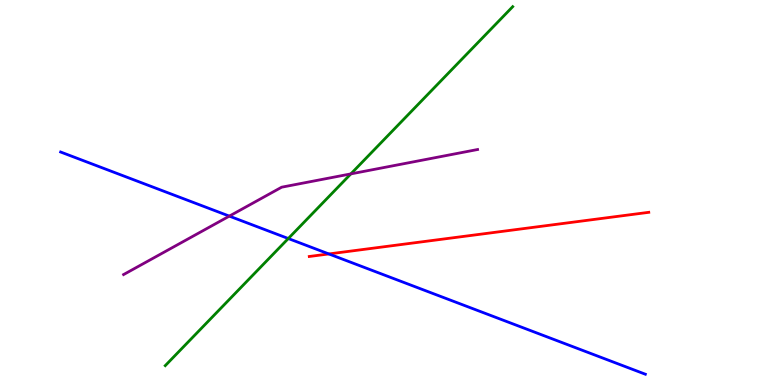[{'lines': ['blue', 'red'], 'intersections': [{'x': 4.24, 'y': 3.4}]}, {'lines': ['green', 'red'], 'intersections': []}, {'lines': ['purple', 'red'], 'intersections': []}, {'lines': ['blue', 'green'], 'intersections': [{'x': 3.72, 'y': 3.8}]}, {'lines': ['blue', 'purple'], 'intersections': [{'x': 2.96, 'y': 4.39}]}, {'lines': ['green', 'purple'], 'intersections': [{'x': 4.53, 'y': 5.48}]}]